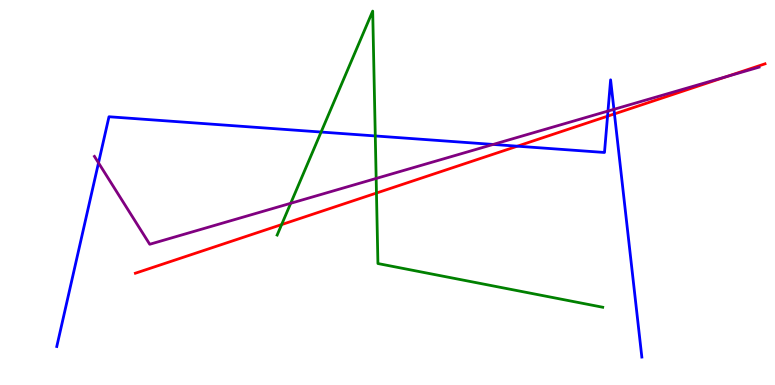[{'lines': ['blue', 'red'], 'intersections': [{'x': 6.68, 'y': 6.2}, {'x': 7.84, 'y': 6.98}, {'x': 7.93, 'y': 7.04}]}, {'lines': ['green', 'red'], 'intersections': [{'x': 3.63, 'y': 4.17}, {'x': 4.86, 'y': 4.99}]}, {'lines': ['purple', 'red'], 'intersections': [{'x': 9.38, 'y': 8.01}]}, {'lines': ['blue', 'green'], 'intersections': [{'x': 4.14, 'y': 6.57}, {'x': 4.84, 'y': 6.47}]}, {'lines': ['blue', 'purple'], 'intersections': [{'x': 1.27, 'y': 5.77}, {'x': 6.36, 'y': 6.25}, {'x': 7.84, 'y': 7.12}, {'x': 7.92, 'y': 7.16}]}, {'lines': ['green', 'purple'], 'intersections': [{'x': 3.75, 'y': 4.72}, {'x': 4.85, 'y': 5.36}]}]